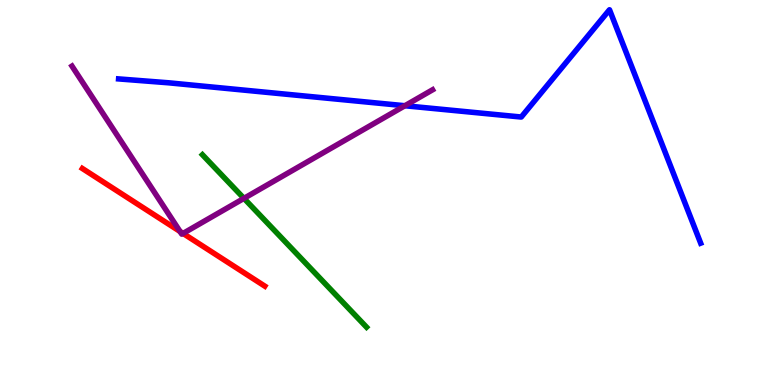[{'lines': ['blue', 'red'], 'intersections': []}, {'lines': ['green', 'red'], 'intersections': []}, {'lines': ['purple', 'red'], 'intersections': [{'x': 2.32, 'y': 3.99}, {'x': 2.36, 'y': 3.94}]}, {'lines': ['blue', 'green'], 'intersections': []}, {'lines': ['blue', 'purple'], 'intersections': [{'x': 5.22, 'y': 7.25}]}, {'lines': ['green', 'purple'], 'intersections': [{'x': 3.15, 'y': 4.85}]}]